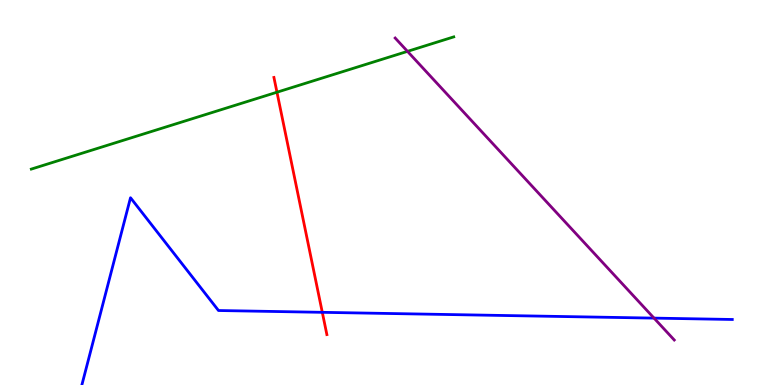[{'lines': ['blue', 'red'], 'intersections': [{'x': 4.16, 'y': 1.89}]}, {'lines': ['green', 'red'], 'intersections': [{'x': 3.57, 'y': 7.6}]}, {'lines': ['purple', 'red'], 'intersections': []}, {'lines': ['blue', 'green'], 'intersections': []}, {'lines': ['blue', 'purple'], 'intersections': [{'x': 8.44, 'y': 1.74}]}, {'lines': ['green', 'purple'], 'intersections': [{'x': 5.26, 'y': 8.67}]}]